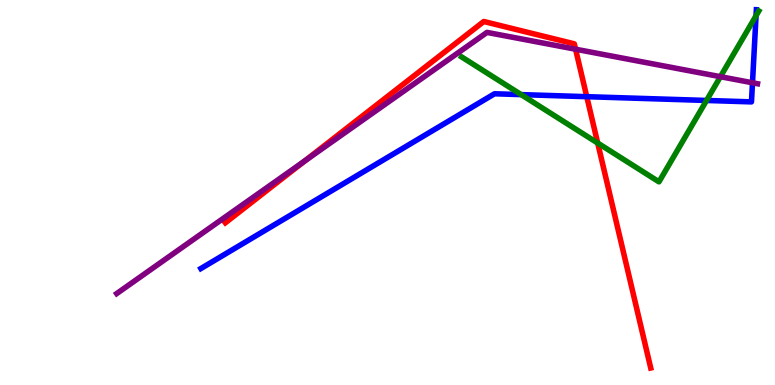[{'lines': ['blue', 'red'], 'intersections': [{'x': 7.57, 'y': 7.49}]}, {'lines': ['green', 'red'], 'intersections': [{'x': 7.71, 'y': 6.28}]}, {'lines': ['purple', 'red'], 'intersections': [{'x': 3.93, 'y': 5.82}, {'x': 7.43, 'y': 8.72}]}, {'lines': ['blue', 'green'], 'intersections': [{'x': 6.72, 'y': 7.54}, {'x': 9.12, 'y': 7.39}, {'x': 9.76, 'y': 9.59}]}, {'lines': ['blue', 'purple'], 'intersections': [{'x': 9.71, 'y': 7.85}]}, {'lines': ['green', 'purple'], 'intersections': [{'x': 9.3, 'y': 8.01}]}]